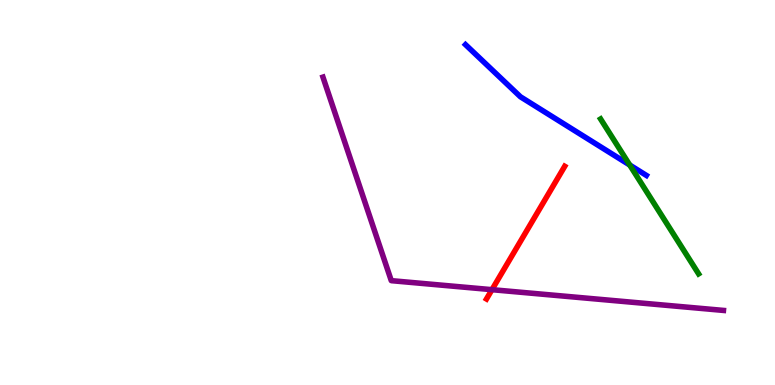[{'lines': ['blue', 'red'], 'intersections': []}, {'lines': ['green', 'red'], 'intersections': []}, {'lines': ['purple', 'red'], 'intersections': [{'x': 6.35, 'y': 2.48}]}, {'lines': ['blue', 'green'], 'intersections': [{'x': 8.13, 'y': 5.71}]}, {'lines': ['blue', 'purple'], 'intersections': []}, {'lines': ['green', 'purple'], 'intersections': []}]